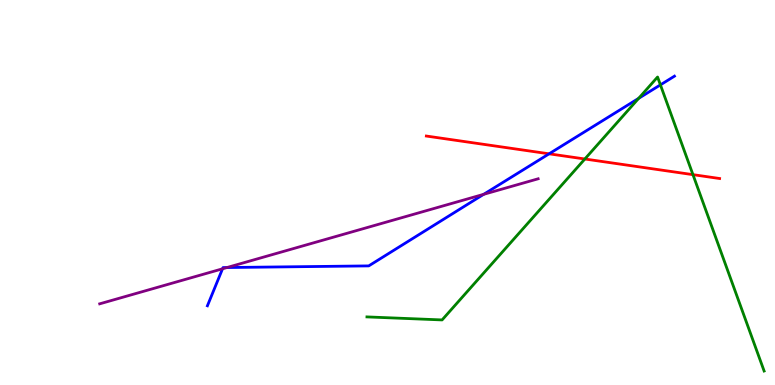[{'lines': ['blue', 'red'], 'intersections': [{'x': 7.09, 'y': 6.0}]}, {'lines': ['green', 'red'], 'intersections': [{'x': 7.55, 'y': 5.87}, {'x': 8.94, 'y': 5.46}]}, {'lines': ['purple', 'red'], 'intersections': []}, {'lines': ['blue', 'green'], 'intersections': [{'x': 8.24, 'y': 7.45}, {'x': 8.52, 'y': 7.8}]}, {'lines': ['blue', 'purple'], 'intersections': [{'x': 2.87, 'y': 3.02}, {'x': 2.93, 'y': 3.05}, {'x': 6.24, 'y': 4.95}]}, {'lines': ['green', 'purple'], 'intersections': []}]